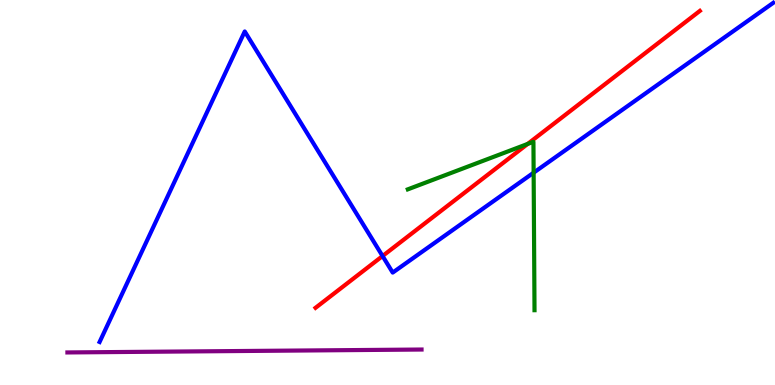[{'lines': ['blue', 'red'], 'intersections': [{'x': 4.94, 'y': 3.35}]}, {'lines': ['green', 'red'], 'intersections': [{'x': 6.81, 'y': 6.26}]}, {'lines': ['purple', 'red'], 'intersections': []}, {'lines': ['blue', 'green'], 'intersections': [{'x': 6.89, 'y': 5.51}]}, {'lines': ['blue', 'purple'], 'intersections': []}, {'lines': ['green', 'purple'], 'intersections': []}]